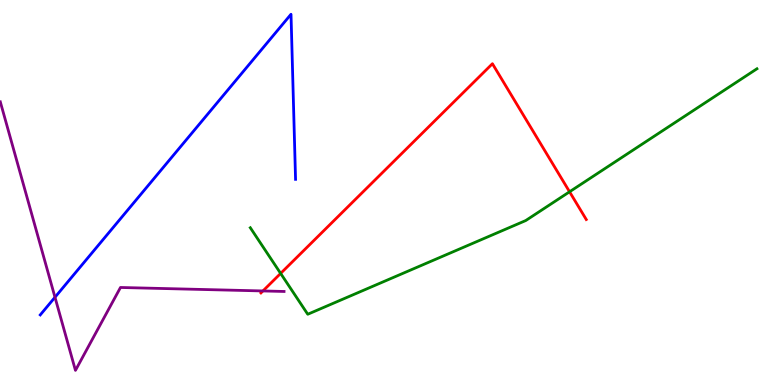[{'lines': ['blue', 'red'], 'intersections': []}, {'lines': ['green', 'red'], 'intersections': [{'x': 3.62, 'y': 2.9}, {'x': 7.35, 'y': 5.02}]}, {'lines': ['purple', 'red'], 'intersections': [{'x': 3.39, 'y': 2.44}]}, {'lines': ['blue', 'green'], 'intersections': []}, {'lines': ['blue', 'purple'], 'intersections': [{'x': 0.709, 'y': 2.28}]}, {'lines': ['green', 'purple'], 'intersections': []}]